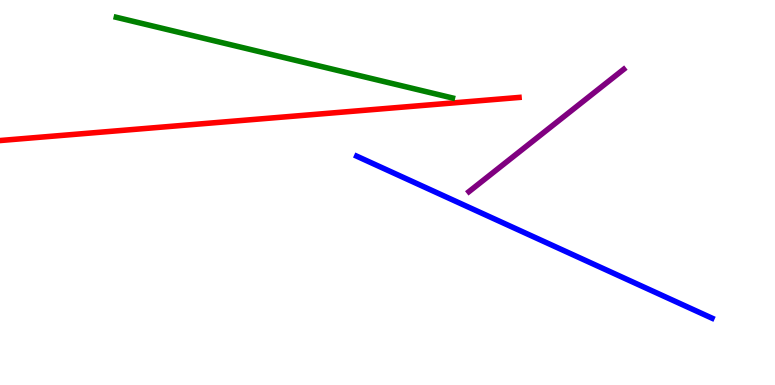[{'lines': ['blue', 'red'], 'intersections': []}, {'lines': ['green', 'red'], 'intersections': []}, {'lines': ['purple', 'red'], 'intersections': []}, {'lines': ['blue', 'green'], 'intersections': []}, {'lines': ['blue', 'purple'], 'intersections': []}, {'lines': ['green', 'purple'], 'intersections': []}]